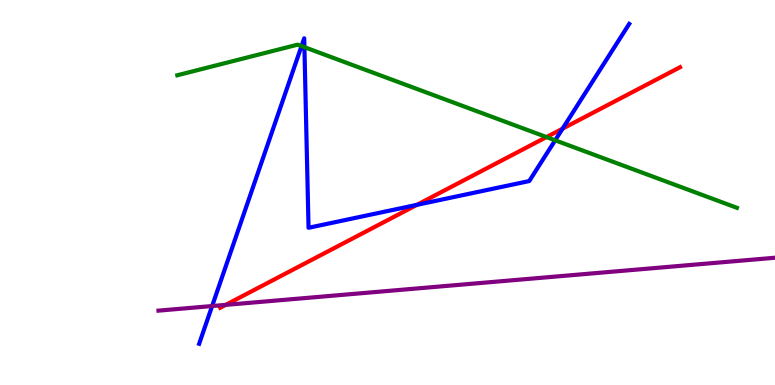[{'lines': ['blue', 'red'], 'intersections': [{'x': 5.38, 'y': 4.68}, {'x': 7.26, 'y': 6.66}]}, {'lines': ['green', 'red'], 'intersections': [{'x': 7.05, 'y': 6.44}]}, {'lines': ['purple', 'red'], 'intersections': [{'x': 2.91, 'y': 2.08}]}, {'lines': ['blue', 'green'], 'intersections': [{'x': 3.89, 'y': 8.8}, {'x': 3.93, 'y': 8.78}, {'x': 7.16, 'y': 6.36}]}, {'lines': ['blue', 'purple'], 'intersections': [{'x': 2.74, 'y': 2.05}]}, {'lines': ['green', 'purple'], 'intersections': []}]